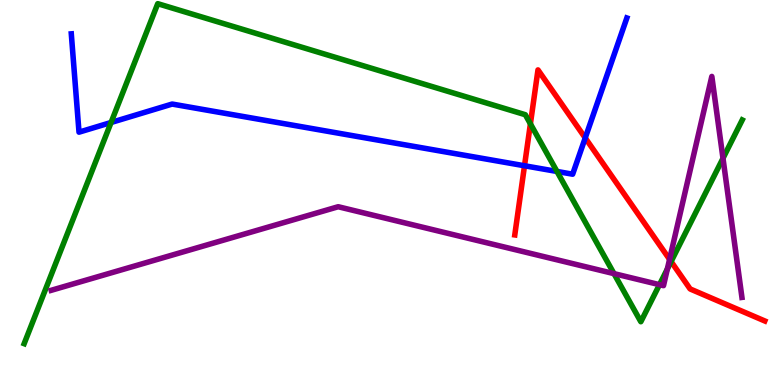[{'lines': ['blue', 'red'], 'intersections': [{'x': 6.77, 'y': 5.69}, {'x': 7.55, 'y': 6.42}]}, {'lines': ['green', 'red'], 'intersections': [{'x': 6.84, 'y': 6.78}, {'x': 8.66, 'y': 3.21}]}, {'lines': ['purple', 'red'], 'intersections': [{'x': 8.64, 'y': 3.26}]}, {'lines': ['blue', 'green'], 'intersections': [{'x': 1.43, 'y': 6.82}, {'x': 7.19, 'y': 5.55}]}, {'lines': ['blue', 'purple'], 'intersections': []}, {'lines': ['green', 'purple'], 'intersections': [{'x': 7.92, 'y': 2.89}, {'x': 8.51, 'y': 2.61}, {'x': 8.61, 'y': 3.01}, {'x': 9.33, 'y': 5.89}]}]